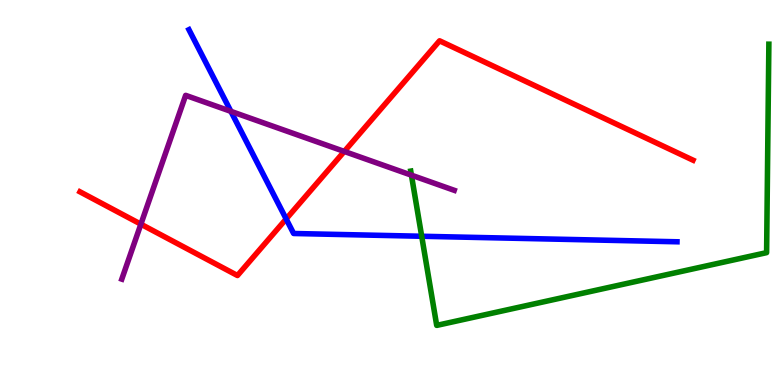[{'lines': ['blue', 'red'], 'intersections': [{'x': 3.69, 'y': 4.31}]}, {'lines': ['green', 'red'], 'intersections': []}, {'lines': ['purple', 'red'], 'intersections': [{'x': 1.82, 'y': 4.18}, {'x': 4.44, 'y': 6.07}]}, {'lines': ['blue', 'green'], 'intersections': [{'x': 5.44, 'y': 3.86}]}, {'lines': ['blue', 'purple'], 'intersections': [{'x': 2.98, 'y': 7.11}]}, {'lines': ['green', 'purple'], 'intersections': [{'x': 5.31, 'y': 5.45}]}]